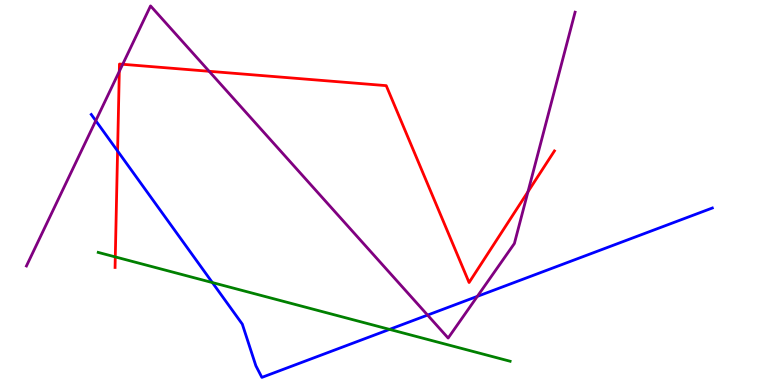[{'lines': ['blue', 'red'], 'intersections': [{'x': 1.52, 'y': 6.08}]}, {'lines': ['green', 'red'], 'intersections': [{'x': 1.49, 'y': 3.33}]}, {'lines': ['purple', 'red'], 'intersections': [{'x': 1.54, 'y': 8.15}, {'x': 1.58, 'y': 8.33}, {'x': 2.7, 'y': 8.15}, {'x': 6.81, 'y': 5.02}]}, {'lines': ['blue', 'green'], 'intersections': [{'x': 2.74, 'y': 2.66}, {'x': 5.03, 'y': 1.44}]}, {'lines': ['blue', 'purple'], 'intersections': [{'x': 1.24, 'y': 6.86}, {'x': 5.52, 'y': 1.82}, {'x': 6.16, 'y': 2.3}]}, {'lines': ['green', 'purple'], 'intersections': []}]